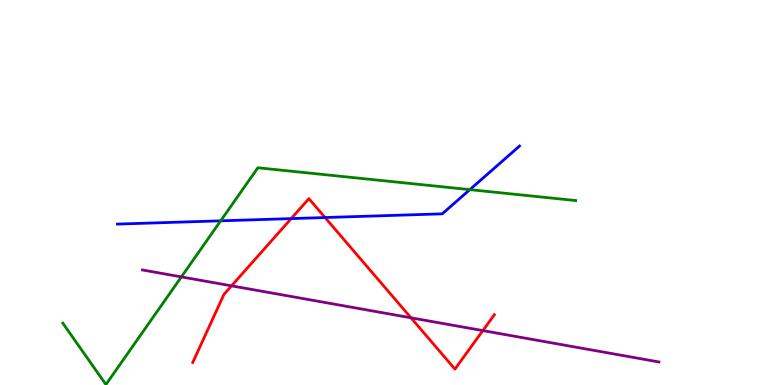[{'lines': ['blue', 'red'], 'intersections': [{'x': 3.76, 'y': 4.32}, {'x': 4.19, 'y': 4.35}]}, {'lines': ['green', 'red'], 'intersections': []}, {'lines': ['purple', 'red'], 'intersections': [{'x': 2.99, 'y': 2.58}, {'x': 5.3, 'y': 1.75}, {'x': 6.23, 'y': 1.41}]}, {'lines': ['blue', 'green'], 'intersections': [{'x': 2.85, 'y': 4.26}, {'x': 6.06, 'y': 5.07}]}, {'lines': ['blue', 'purple'], 'intersections': []}, {'lines': ['green', 'purple'], 'intersections': [{'x': 2.34, 'y': 2.81}]}]